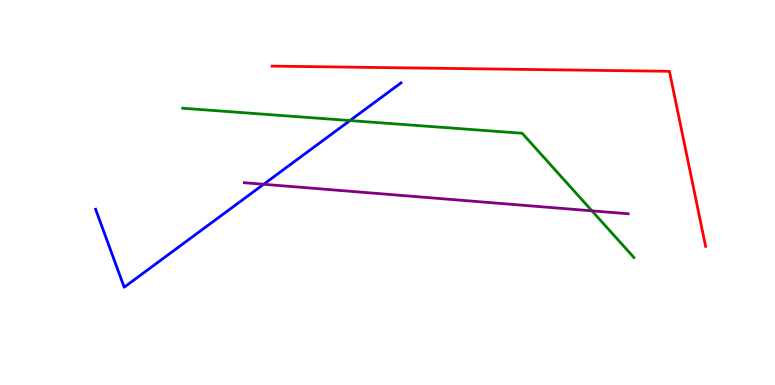[{'lines': ['blue', 'red'], 'intersections': []}, {'lines': ['green', 'red'], 'intersections': []}, {'lines': ['purple', 'red'], 'intersections': []}, {'lines': ['blue', 'green'], 'intersections': [{'x': 4.52, 'y': 6.87}]}, {'lines': ['blue', 'purple'], 'intersections': [{'x': 3.4, 'y': 5.21}]}, {'lines': ['green', 'purple'], 'intersections': [{'x': 7.64, 'y': 4.52}]}]